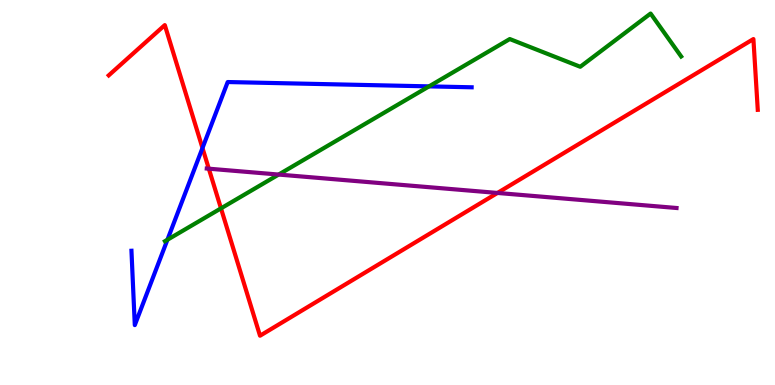[{'lines': ['blue', 'red'], 'intersections': [{'x': 2.61, 'y': 6.16}]}, {'lines': ['green', 'red'], 'intersections': [{'x': 2.85, 'y': 4.59}]}, {'lines': ['purple', 'red'], 'intersections': [{'x': 2.69, 'y': 5.62}, {'x': 6.42, 'y': 4.99}]}, {'lines': ['blue', 'green'], 'intersections': [{'x': 2.16, 'y': 3.77}, {'x': 5.54, 'y': 7.76}]}, {'lines': ['blue', 'purple'], 'intersections': []}, {'lines': ['green', 'purple'], 'intersections': [{'x': 3.6, 'y': 5.47}]}]